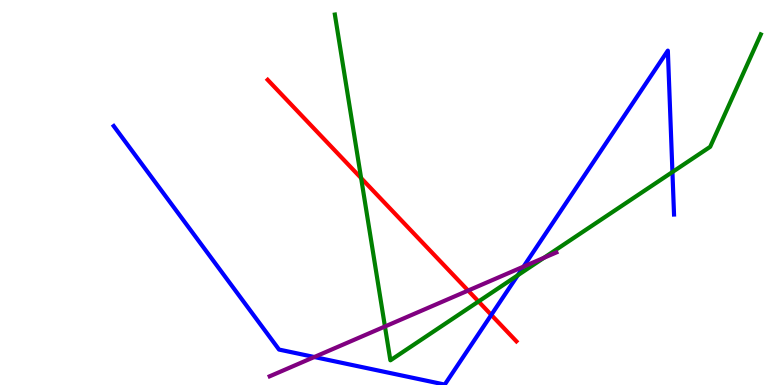[{'lines': ['blue', 'red'], 'intersections': [{'x': 6.34, 'y': 1.82}]}, {'lines': ['green', 'red'], 'intersections': [{'x': 4.66, 'y': 5.38}, {'x': 6.17, 'y': 2.17}]}, {'lines': ['purple', 'red'], 'intersections': [{'x': 6.04, 'y': 2.45}]}, {'lines': ['blue', 'green'], 'intersections': [{'x': 6.68, 'y': 2.85}, {'x': 8.68, 'y': 5.53}]}, {'lines': ['blue', 'purple'], 'intersections': [{'x': 4.06, 'y': 0.727}, {'x': 6.76, 'y': 3.08}]}, {'lines': ['green', 'purple'], 'intersections': [{'x': 4.97, 'y': 1.52}, {'x': 7.02, 'y': 3.3}]}]